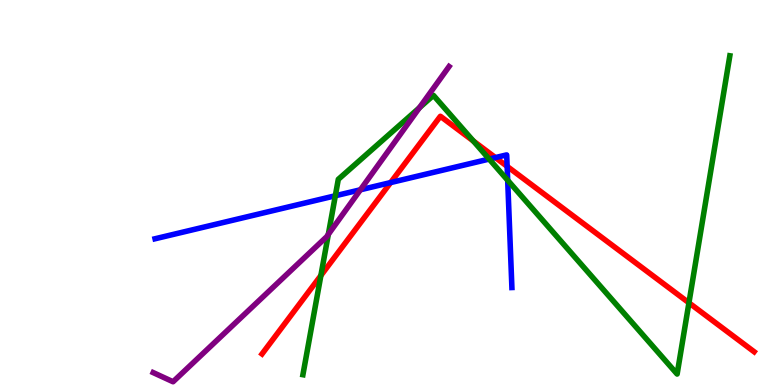[{'lines': ['blue', 'red'], 'intersections': [{'x': 5.04, 'y': 5.26}, {'x': 6.39, 'y': 5.91}, {'x': 6.54, 'y': 5.68}]}, {'lines': ['green', 'red'], 'intersections': [{'x': 4.14, 'y': 2.84}, {'x': 6.11, 'y': 6.34}, {'x': 8.89, 'y': 2.13}]}, {'lines': ['purple', 'red'], 'intersections': []}, {'lines': ['blue', 'green'], 'intersections': [{'x': 4.33, 'y': 4.92}, {'x': 6.31, 'y': 5.87}, {'x': 6.55, 'y': 5.32}]}, {'lines': ['blue', 'purple'], 'intersections': [{'x': 4.65, 'y': 5.07}]}, {'lines': ['green', 'purple'], 'intersections': [{'x': 4.24, 'y': 3.91}, {'x': 5.41, 'y': 7.2}]}]